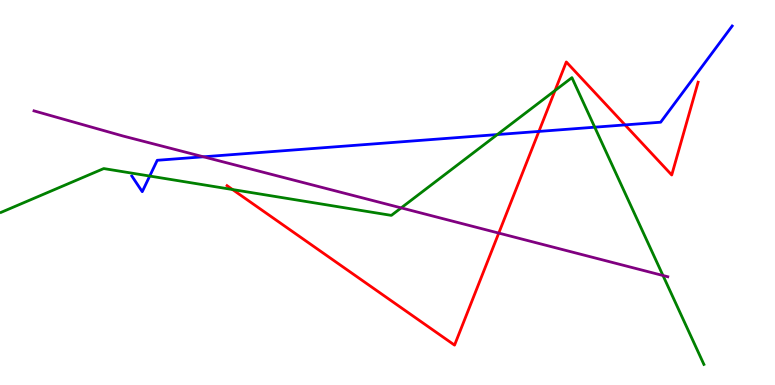[{'lines': ['blue', 'red'], 'intersections': [{'x': 6.95, 'y': 6.59}, {'x': 8.06, 'y': 6.76}]}, {'lines': ['green', 'red'], 'intersections': [{'x': 3.0, 'y': 5.08}, {'x': 7.16, 'y': 7.65}]}, {'lines': ['purple', 'red'], 'intersections': [{'x': 6.44, 'y': 3.95}]}, {'lines': ['blue', 'green'], 'intersections': [{'x': 1.93, 'y': 5.43}, {'x': 6.42, 'y': 6.5}, {'x': 7.67, 'y': 6.7}]}, {'lines': ['blue', 'purple'], 'intersections': [{'x': 2.62, 'y': 5.93}]}, {'lines': ['green', 'purple'], 'intersections': [{'x': 5.18, 'y': 4.6}, {'x': 8.55, 'y': 2.84}]}]